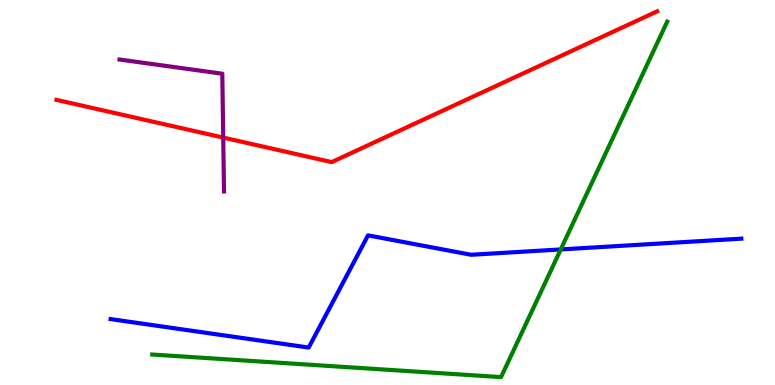[{'lines': ['blue', 'red'], 'intersections': []}, {'lines': ['green', 'red'], 'intersections': []}, {'lines': ['purple', 'red'], 'intersections': [{'x': 2.88, 'y': 6.43}]}, {'lines': ['blue', 'green'], 'intersections': [{'x': 7.24, 'y': 3.52}]}, {'lines': ['blue', 'purple'], 'intersections': []}, {'lines': ['green', 'purple'], 'intersections': []}]